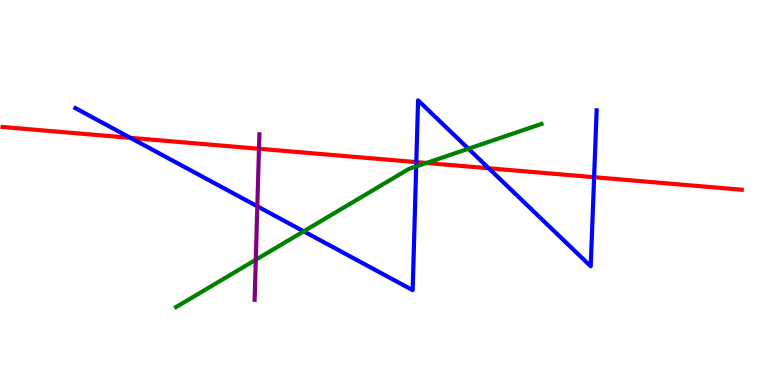[{'lines': ['blue', 'red'], 'intersections': [{'x': 1.68, 'y': 6.42}, {'x': 5.37, 'y': 5.79}, {'x': 6.31, 'y': 5.63}, {'x': 7.67, 'y': 5.4}]}, {'lines': ['green', 'red'], 'intersections': [{'x': 5.5, 'y': 5.77}]}, {'lines': ['purple', 'red'], 'intersections': [{'x': 3.34, 'y': 6.14}]}, {'lines': ['blue', 'green'], 'intersections': [{'x': 3.92, 'y': 3.99}, {'x': 5.37, 'y': 5.68}, {'x': 6.04, 'y': 6.14}]}, {'lines': ['blue', 'purple'], 'intersections': [{'x': 3.32, 'y': 4.64}]}, {'lines': ['green', 'purple'], 'intersections': [{'x': 3.3, 'y': 3.25}]}]